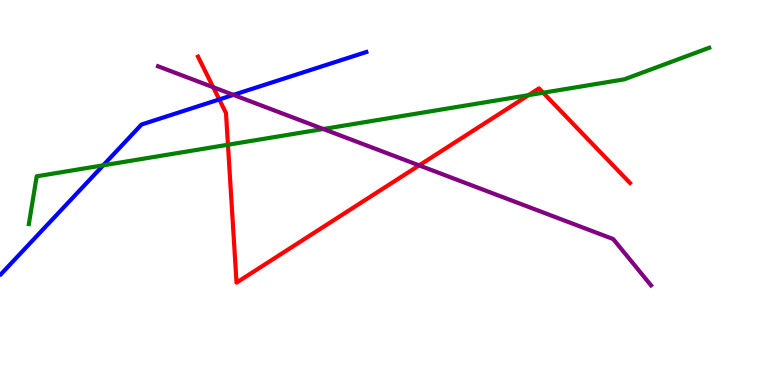[{'lines': ['blue', 'red'], 'intersections': [{'x': 2.83, 'y': 7.42}]}, {'lines': ['green', 'red'], 'intersections': [{'x': 2.94, 'y': 6.24}, {'x': 6.82, 'y': 7.53}, {'x': 7.01, 'y': 7.59}]}, {'lines': ['purple', 'red'], 'intersections': [{'x': 2.75, 'y': 7.74}, {'x': 5.41, 'y': 5.7}]}, {'lines': ['blue', 'green'], 'intersections': [{'x': 1.33, 'y': 5.71}]}, {'lines': ['blue', 'purple'], 'intersections': [{'x': 3.01, 'y': 7.54}]}, {'lines': ['green', 'purple'], 'intersections': [{'x': 4.17, 'y': 6.65}]}]